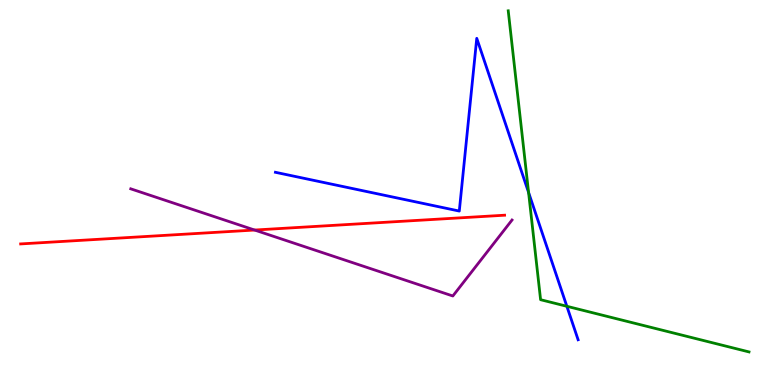[{'lines': ['blue', 'red'], 'intersections': []}, {'lines': ['green', 'red'], 'intersections': []}, {'lines': ['purple', 'red'], 'intersections': [{'x': 3.29, 'y': 4.02}]}, {'lines': ['blue', 'green'], 'intersections': [{'x': 6.82, 'y': 5.0}, {'x': 7.31, 'y': 2.04}]}, {'lines': ['blue', 'purple'], 'intersections': []}, {'lines': ['green', 'purple'], 'intersections': []}]